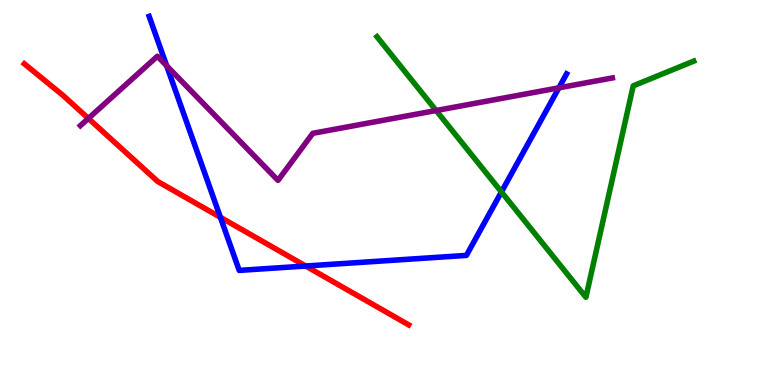[{'lines': ['blue', 'red'], 'intersections': [{'x': 2.84, 'y': 4.36}, {'x': 3.94, 'y': 3.09}]}, {'lines': ['green', 'red'], 'intersections': []}, {'lines': ['purple', 'red'], 'intersections': [{'x': 1.14, 'y': 6.92}]}, {'lines': ['blue', 'green'], 'intersections': [{'x': 6.47, 'y': 5.01}]}, {'lines': ['blue', 'purple'], 'intersections': [{'x': 2.15, 'y': 8.29}, {'x': 7.21, 'y': 7.72}]}, {'lines': ['green', 'purple'], 'intersections': [{'x': 5.63, 'y': 7.13}]}]